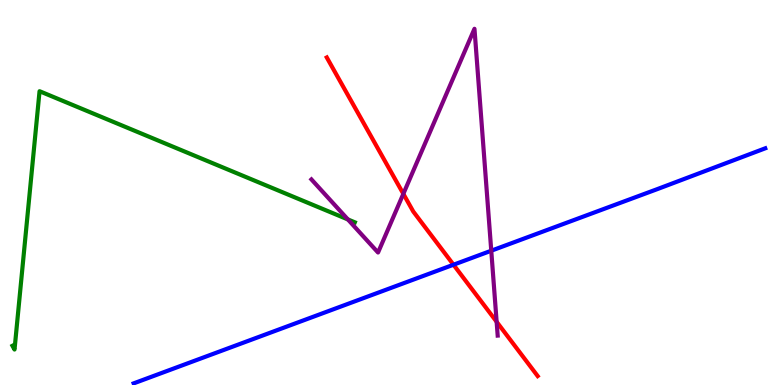[{'lines': ['blue', 'red'], 'intersections': [{'x': 5.85, 'y': 3.12}]}, {'lines': ['green', 'red'], 'intersections': []}, {'lines': ['purple', 'red'], 'intersections': [{'x': 5.2, 'y': 4.96}, {'x': 6.41, 'y': 1.64}]}, {'lines': ['blue', 'green'], 'intersections': []}, {'lines': ['blue', 'purple'], 'intersections': [{'x': 6.34, 'y': 3.49}]}, {'lines': ['green', 'purple'], 'intersections': [{'x': 4.49, 'y': 4.3}]}]